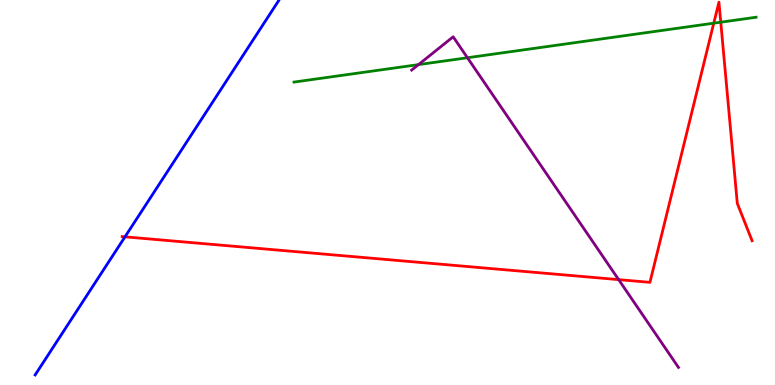[{'lines': ['blue', 'red'], 'intersections': [{'x': 1.61, 'y': 3.85}]}, {'lines': ['green', 'red'], 'intersections': [{'x': 9.21, 'y': 9.4}, {'x': 9.3, 'y': 9.42}]}, {'lines': ['purple', 'red'], 'intersections': [{'x': 7.98, 'y': 2.74}]}, {'lines': ['blue', 'green'], 'intersections': []}, {'lines': ['blue', 'purple'], 'intersections': []}, {'lines': ['green', 'purple'], 'intersections': [{'x': 5.4, 'y': 8.32}, {'x': 6.03, 'y': 8.5}]}]